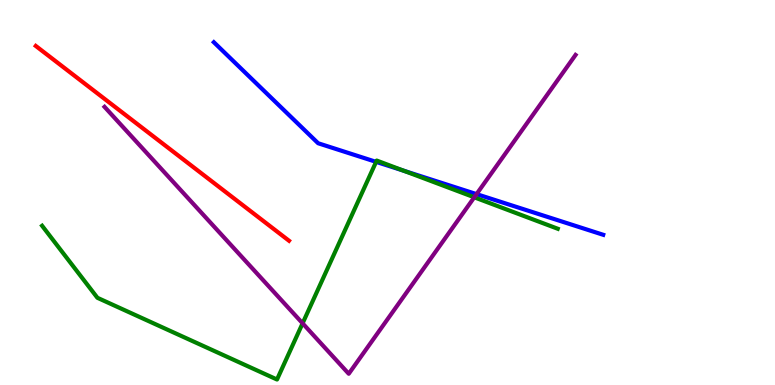[{'lines': ['blue', 'red'], 'intersections': []}, {'lines': ['green', 'red'], 'intersections': []}, {'lines': ['purple', 'red'], 'intersections': []}, {'lines': ['blue', 'green'], 'intersections': [{'x': 4.85, 'y': 5.8}, {'x': 5.21, 'y': 5.57}]}, {'lines': ['blue', 'purple'], 'intersections': [{'x': 6.15, 'y': 4.96}]}, {'lines': ['green', 'purple'], 'intersections': [{'x': 3.9, 'y': 1.6}, {'x': 6.12, 'y': 4.88}]}]